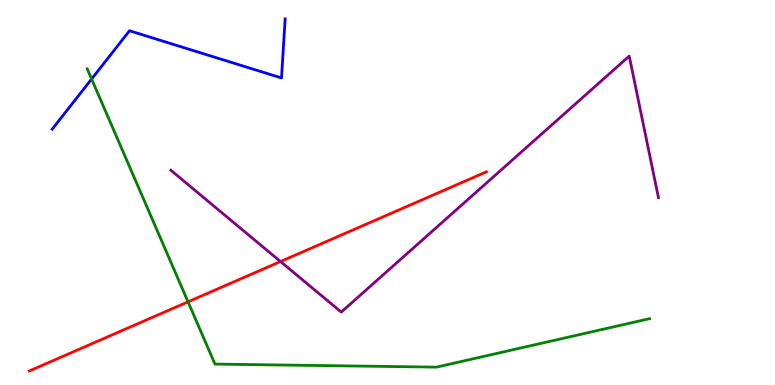[{'lines': ['blue', 'red'], 'intersections': []}, {'lines': ['green', 'red'], 'intersections': [{'x': 2.43, 'y': 2.16}]}, {'lines': ['purple', 'red'], 'intersections': [{'x': 3.62, 'y': 3.21}]}, {'lines': ['blue', 'green'], 'intersections': [{'x': 1.18, 'y': 7.95}]}, {'lines': ['blue', 'purple'], 'intersections': []}, {'lines': ['green', 'purple'], 'intersections': []}]